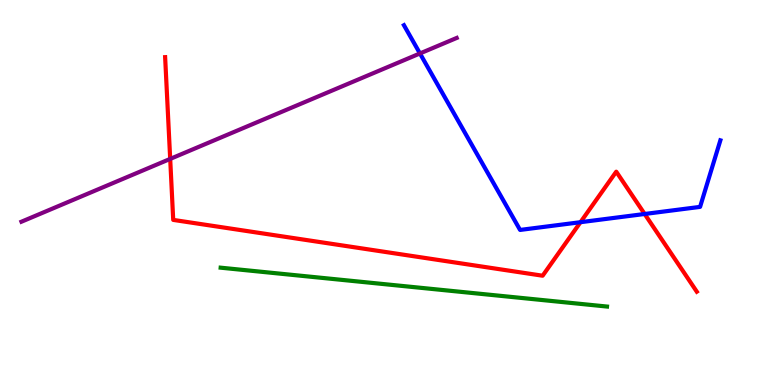[{'lines': ['blue', 'red'], 'intersections': [{'x': 7.49, 'y': 4.23}, {'x': 8.32, 'y': 4.44}]}, {'lines': ['green', 'red'], 'intersections': []}, {'lines': ['purple', 'red'], 'intersections': [{'x': 2.2, 'y': 5.87}]}, {'lines': ['blue', 'green'], 'intersections': []}, {'lines': ['blue', 'purple'], 'intersections': [{'x': 5.42, 'y': 8.61}]}, {'lines': ['green', 'purple'], 'intersections': []}]